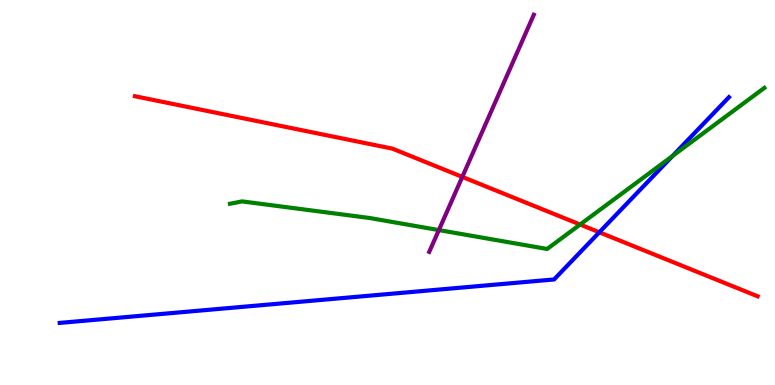[{'lines': ['blue', 'red'], 'intersections': [{'x': 7.73, 'y': 3.97}]}, {'lines': ['green', 'red'], 'intersections': [{'x': 7.49, 'y': 4.17}]}, {'lines': ['purple', 'red'], 'intersections': [{'x': 5.97, 'y': 5.41}]}, {'lines': ['blue', 'green'], 'intersections': [{'x': 8.68, 'y': 5.95}]}, {'lines': ['blue', 'purple'], 'intersections': []}, {'lines': ['green', 'purple'], 'intersections': [{'x': 5.66, 'y': 4.02}]}]